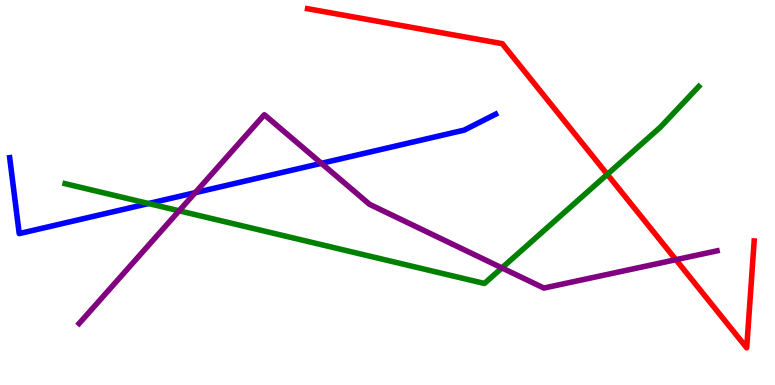[{'lines': ['blue', 'red'], 'intersections': []}, {'lines': ['green', 'red'], 'intersections': [{'x': 7.84, 'y': 5.47}]}, {'lines': ['purple', 'red'], 'intersections': [{'x': 8.72, 'y': 3.25}]}, {'lines': ['blue', 'green'], 'intersections': [{'x': 1.92, 'y': 4.71}]}, {'lines': ['blue', 'purple'], 'intersections': [{'x': 2.52, 'y': 5.0}, {'x': 4.15, 'y': 5.76}]}, {'lines': ['green', 'purple'], 'intersections': [{'x': 2.31, 'y': 4.52}, {'x': 6.48, 'y': 3.04}]}]